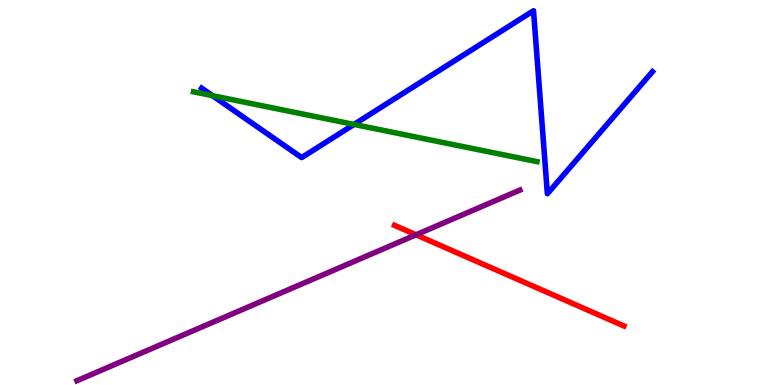[{'lines': ['blue', 'red'], 'intersections': []}, {'lines': ['green', 'red'], 'intersections': []}, {'lines': ['purple', 'red'], 'intersections': [{'x': 5.37, 'y': 3.9}]}, {'lines': ['blue', 'green'], 'intersections': [{'x': 2.74, 'y': 7.51}, {'x': 4.57, 'y': 6.77}]}, {'lines': ['blue', 'purple'], 'intersections': []}, {'lines': ['green', 'purple'], 'intersections': []}]